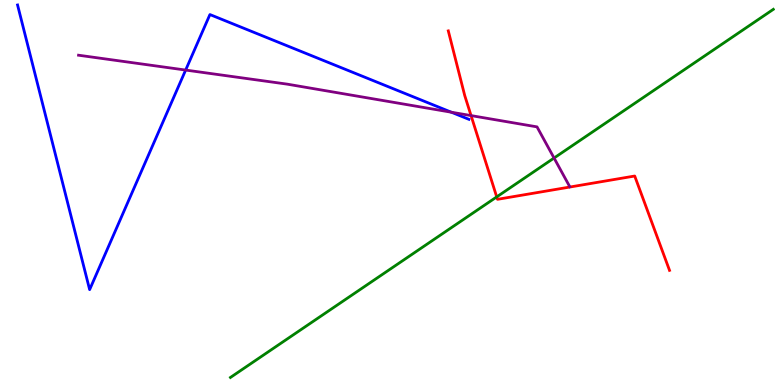[{'lines': ['blue', 'red'], 'intersections': []}, {'lines': ['green', 'red'], 'intersections': [{'x': 6.41, 'y': 4.89}]}, {'lines': ['purple', 'red'], 'intersections': [{'x': 6.08, 'y': 7.0}]}, {'lines': ['blue', 'green'], 'intersections': []}, {'lines': ['blue', 'purple'], 'intersections': [{'x': 2.4, 'y': 8.18}, {'x': 5.82, 'y': 7.09}]}, {'lines': ['green', 'purple'], 'intersections': [{'x': 7.15, 'y': 5.9}]}]